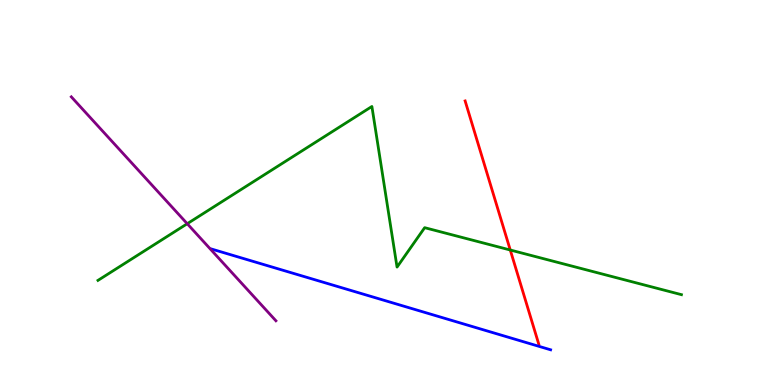[{'lines': ['blue', 'red'], 'intersections': []}, {'lines': ['green', 'red'], 'intersections': [{'x': 6.58, 'y': 3.51}]}, {'lines': ['purple', 'red'], 'intersections': []}, {'lines': ['blue', 'green'], 'intersections': []}, {'lines': ['blue', 'purple'], 'intersections': []}, {'lines': ['green', 'purple'], 'intersections': [{'x': 2.42, 'y': 4.19}]}]